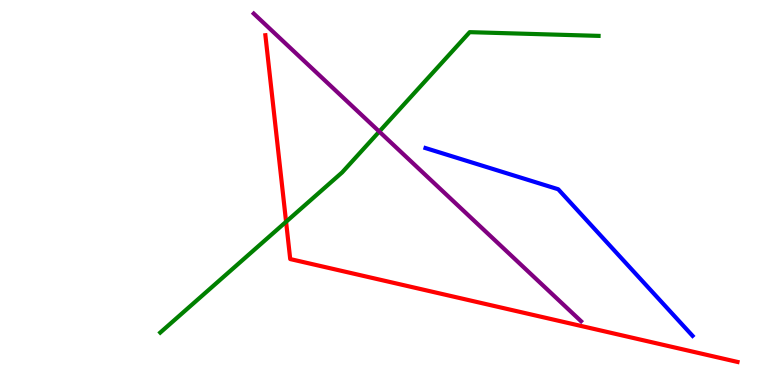[{'lines': ['blue', 'red'], 'intersections': []}, {'lines': ['green', 'red'], 'intersections': [{'x': 3.69, 'y': 4.24}]}, {'lines': ['purple', 'red'], 'intersections': []}, {'lines': ['blue', 'green'], 'intersections': []}, {'lines': ['blue', 'purple'], 'intersections': []}, {'lines': ['green', 'purple'], 'intersections': [{'x': 4.89, 'y': 6.58}]}]